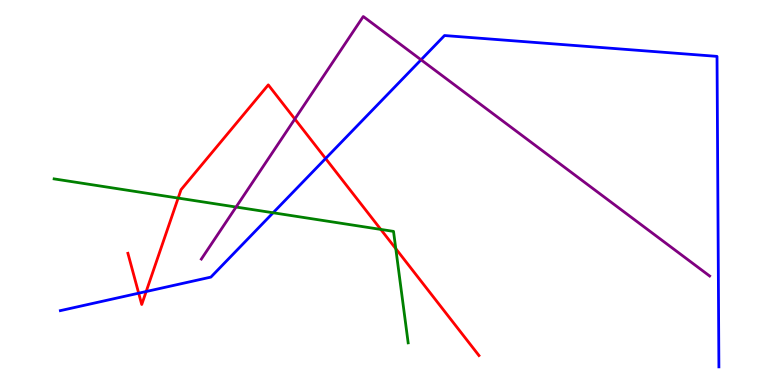[{'lines': ['blue', 'red'], 'intersections': [{'x': 1.79, 'y': 2.38}, {'x': 1.89, 'y': 2.43}, {'x': 4.2, 'y': 5.88}]}, {'lines': ['green', 'red'], 'intersections': [{'x': 2.3, 'y': 4.86}, {'x': 4.91, 'y': 4.04}, {'x': 5.11, 'y': 3.54}]}, {'lines': ['purple', 'red'], 'intersections': [{'x': 3.8, 'y': 6.91}]}, {'lines': ['blue', 'green'], 'intersections': [{'x': 3.52, 'y': 4.47}]}, {'lines': ['blue', 'purple'], 'intersections': [{'x': 5.43, 'y': 8.45}]}, {'lines': ['green', 'purple'], 'intersections': [{'x': 3.05, 'y': 4.62}]}]